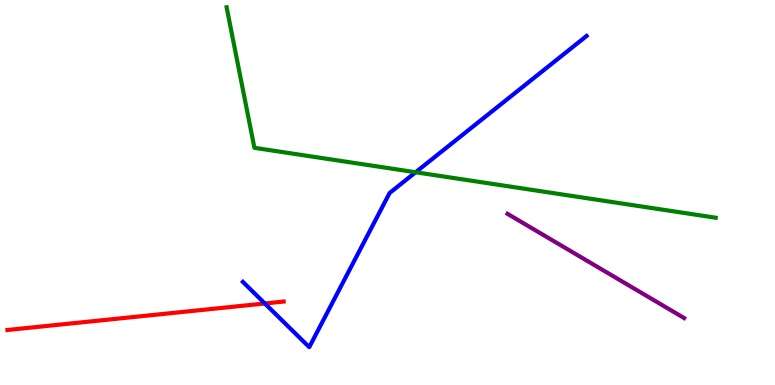[{'lines': ['blue', 'red'], 'intersections': [{'x': 3.42, 'y': 2.12}]}, {'lines': ['green', 'red'], 'intersections': []}, {'lines': ['purple', 'red'], 'intersections': []}, {'lines': ['blue', 'green'], 'intersections': [{'x': 5.36, 'y': 5.53}]}, {'lines': ['blue', 'purple'], 'intersections': []}, {'lines': ['green', 'purple'], 'intersections': []}]